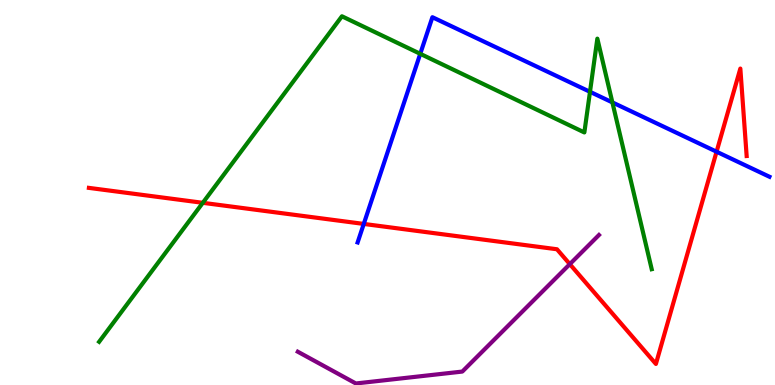[{'lines': ['blue', 'red'], 'intersections': [{'x': 4.69, 'y': 4.18}, {'x': 9.25, 'y': 6.06}]}, {'lines': ['green', 'red'], 'intersections': [{'x': 2.62, 'y': 4.73}]}, {'lines': ['purple', 'red'], 'intersections': [{'x': 7.35, 'y': 3.14}]}, {'lines': ['blue', 'green'], 'intersections': [{'x': 5.42, 'y': 8.6}, {'x': 7.61, 'y': 7.62}, {'x': 7.9, 'y': 7.34}]}, {'lines': ['blue', 'purple'], 'intersections': []}, {'lines': ['green', 'purple'], 'intersections': []}]